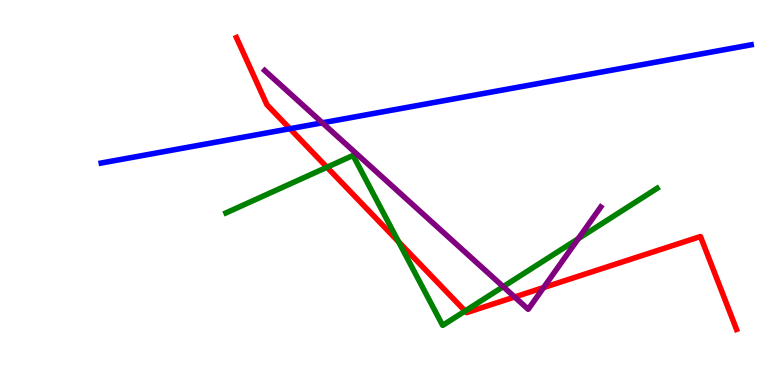[{'lines': ['blue', 'red'], 'intersections': [{'x': 3.74, 'y': 6.66}]}, {'lines': ['green', 'red'], 'intersections': [{'x': 4.22, 'y': 5.66}, {'x': 5.14, 'y': 3.72}, {'x': 6.0, 'y': 1.92}]}, {'lines': ['purple', 'red'], 'intersections': [{'x': 6.64, 'y': 2.29}, {'x': 7.01, 'y': 2.53}]}, {'lines': ['blue', 'green'], 'intersections': []}, {'lines': ['blue', 'purple'], 'intersections': [{'x': 4.16, 'y': 6.81}]}, {'lines': ['green', 'purple'], 'intersections': [{'x': 6.49, 'y': 2.55}, {'x': 7.46, 'y': 3.8}]}]